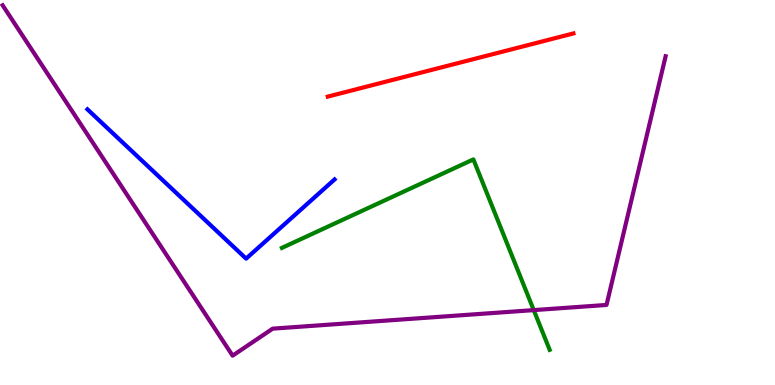[{'lines': ['blue', 'red'], 'intersections': []}, {'lines': ['green', 'red'], 'intersections': []}, {'lines': ['purple', 'red'], 'intersections': []}, {'lines': ['blue', 'green'], 'intersections': []}, {'lines': ['blue', 'purple'], 'intersections': []}, {'lines': ['green', 'purple'], 'intersections': [{'x': 6.89, 'y': 1.95}]}]